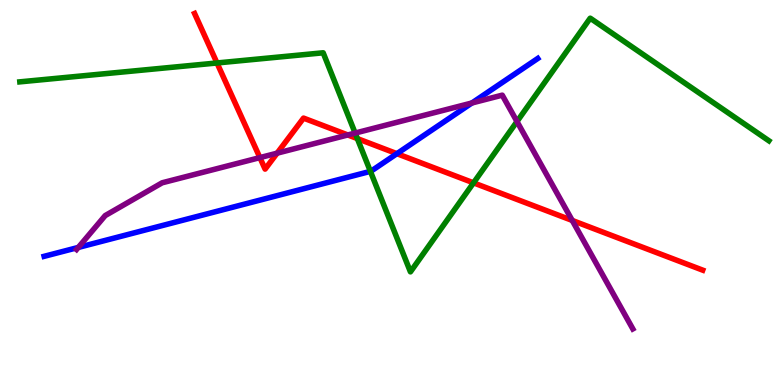[{'lines': ['blue', 'red'], 'intersections': [{'x': 5.12, 'y': 6.01}]}, {'lines': ['green', 'red'], 'intersections': [{'x': 2.8, 'y': 8.36}, {'x': 4.61, 'y': 6.4}, {'x': 6.11, 'y': 5.25}]}, {'lines': ['purple', 'red'], 'intersections': [{'x': 3.35, 'y': 5.91}, {'x': 3.58, 'y': 6.02}, {'x': 4.49, 'y': 6.49}, {'x': 7.38, 'y': 4.27}]}, {'lines': ['blue', 'green'], 'intersections': [{'x': 4.78, 'y': 5.55}]}, {'lines': ['blue', 'purple'], 'intersections': [{'x': 1.01, 'y': 3.57}, {'x': 6.09, 'y': 7.33}]}, {'lines': ['green', 'purple'], 'intersections': [{'x': 4.58, 'y': 6.54}, {'x': 6.67, 'y': 6.84}]}]